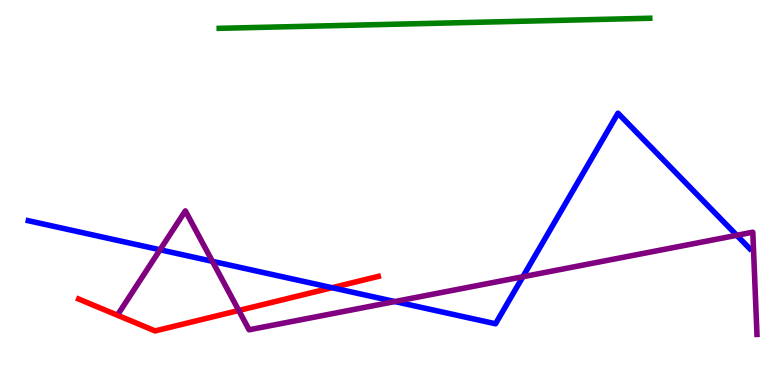[{'lines': ['blue', 'red'], 'intersections': [{'x': 4.28, 'y': 2.53}]}, {'lines': ['green', 'red'], 'intersections': []}, {'lines': ['purple', 'red'], 'intersections': [{'x': 3.08, 'y': 1.94}]}, {'lines': ['blue', 'green'], 'intersections': []}, {'lines': ['blue', 'purple'], 'intersections': [{'x': 2.07, 'y': 3.51}, {'x': 2.74, 'y': 3.21}, {'x': 5.09, 'y': 2.17}, {'x': 6.75, 'y': 2.81}, {'x': 9.51, 'y': 3.89}]}, {'lines': ['green', 'purple'], 'intersections': []}]